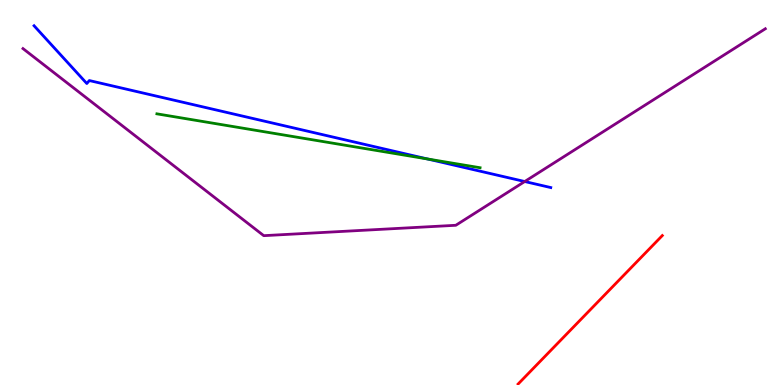[{'lines': ['blue', 'red'], 'intersections': []}, {'lines': ['green', 'red'], 'intersections': []}, {'lines': ['purple', 'red'], 'intersections': []}, {'lines': ['blue', 'green'], 'intersections': [{'x': 5.52, 'y': 5.87}]}, {'lines': ['blue', 'purple'], 'intersections': [{'x': 6.77, 'y': 5.29}]}, {'lines': ['green', 'purple'], 'intersections': []}]